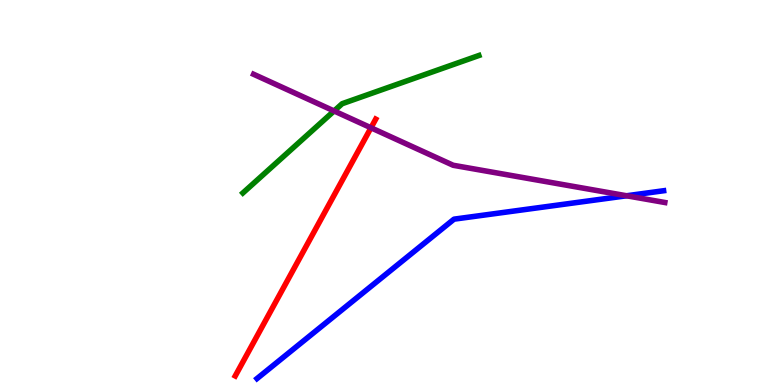[{'lines': ['blue', 'red'], 'intersections': []}, {'lines': ['green', 'red'], 'intersections': []}, {'lines': ['purple', 'red'], 'intersections': [{'x': 4.79, 'y': 6.68}]}, {'lines': ['blue', 'green'], 'intersections': []}, {'lines': ['blue', 'purple'], 'intersections': [{'x': 8.08, 'y': 4.92}]}, {'lines': ['green', 'purple'], 'intersections': [{'x': 4.31, 'y': 7.12}]}]